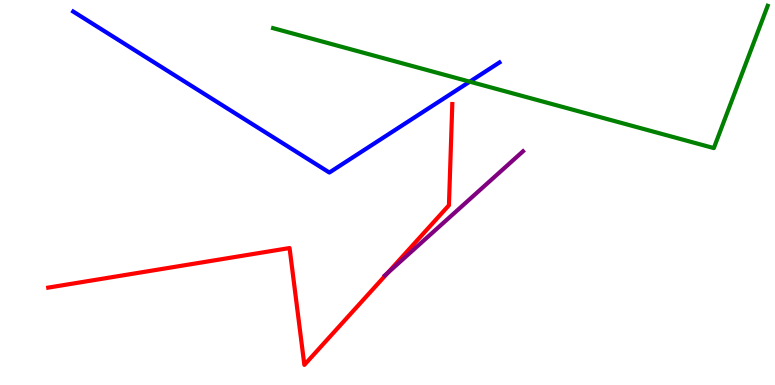[{'lines': ['blue', 'red'], 'intersections': []}, {'lines': ['green', 'red'], 'intersections': []}, {'lines': ['purple', 'red'], 'intersections': [{'x': 5.0, 'y': 2.91}]}, {'lines': ['blue', 'green'], 'intersections': [{'x': 6.06, 'y': 7.88}]}, {'lines': ['blue', 'purple'], 'intersections': []}, {'lines': ['green', 'purple'], 'intersections': []}]